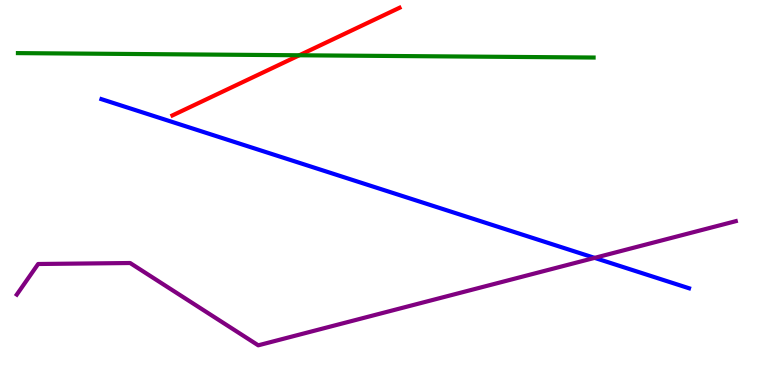[{'lines': ['blue', 'red'], 'intersections': []}, {'lines': ['green', 'red'], 'intersections': [{'x': 3.86, 'y': 8.56}]}, {'lines': ['purple', 'red'], 'intersections': []}, {'lines': ['blue', 'green'], 'intersections': []}, {'lines': ['blue', 'purple'], 'intersections': [{'x': 7.67, 'y': 3.3}]}, {'lines': ['green', 'purple'], 'intersections': []}]